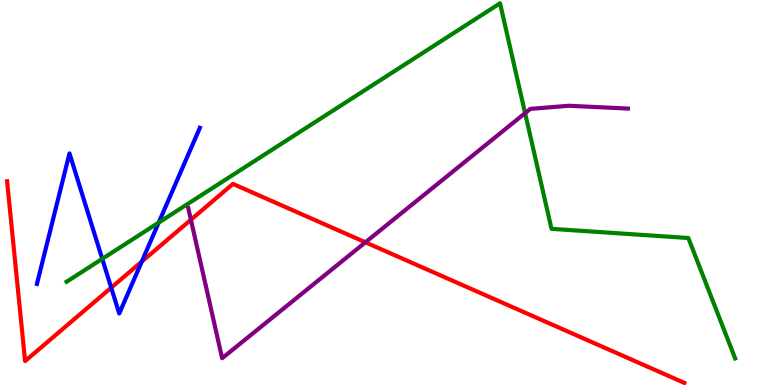[{'lines': ['blue', 'red'], 'intersections': [{'x': 1.43, 'y': 2.53}, {'x': 1.83, 'y': 3.2}]}, {'lines': ['green', 'red'], 'intersections': []}, {'lines': ['purple', 'red'], 'intersections': [{'x': 2.46, 'y': 4.29}, {'x': 4.72, 'y': 3.71}]}, {'lines': ['blue', 'green'], 'intersections': [{'x': 1.32, 'y': 3.28}, {'x': 2.05, 'y': 4.22}]}, {'lines': ['blue', 'purple'], 'intersections': []}, {'lines': ['green', 'purple'], 'intersections': [{'x': 6.78, 'y': 7.06}]}]